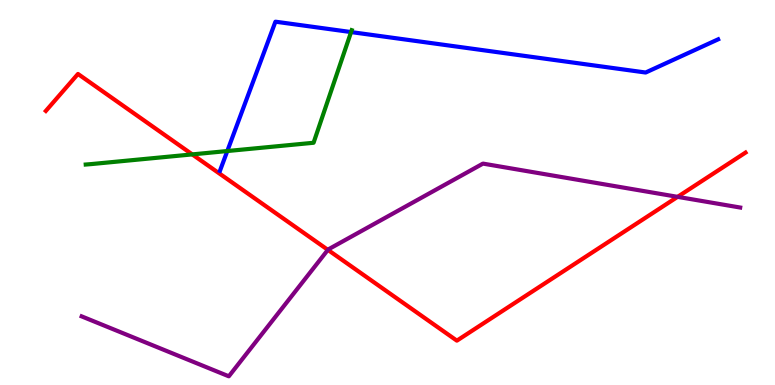[{'lines': ['blue', 'red'], 'intersections': []}, {'lines': ['green', 'red'], 'intersections': [{'x': 2.48, 'y': 5.99}]}, {'lines': ['purple', 'red'], 'intersections': [{'x': 4.23, 'y': 3.51}, {'x': 8.74, 'y': 4.89}]}, {'lines': ['blue', 'green'], 'intersections': [{'x': 2.93, 'y': 6.08}, {'x': 4.53, 'y': 9.17}]}, {'lines': ['blue', 'purple'], 'intersections': []}, {'lines': ['green', 'purple'], 'intersections': []}]